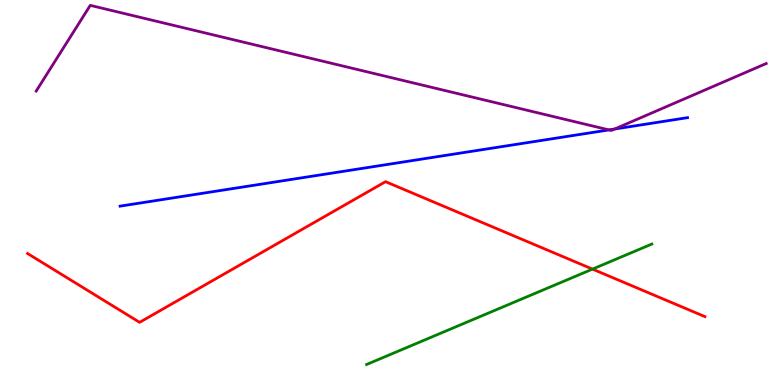[{'lines': ['blue', 'red'], 'intersections': []}, {'lines': ['green', 'red'], 'intersections': [{'x': 7.65, 'y': 3.01}]}, {'lines': ['purple', 'red'], 'intersections': []}, {'lines': ['blue', 'green'], 'intersections': []}, {'lines': ['blue', 'purple'], 'intersections': [{'x': 7.86, 'y': 6.63}, {'x': 7.93, 'y': 6.65}]}, {'lines': ['green', 'purple'], 'intersections': []}]